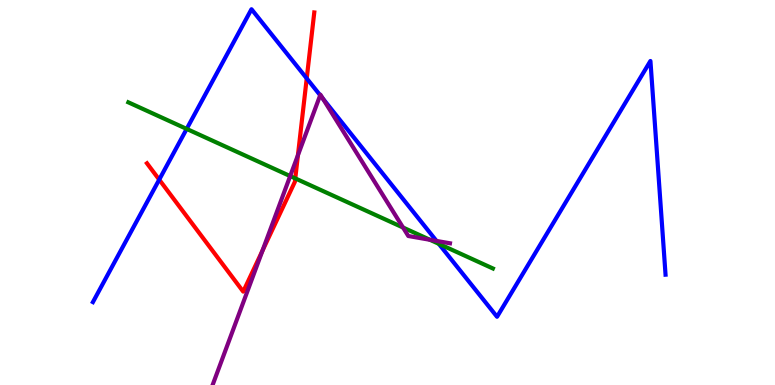[{'lines': ['blue', 'red'], 'intersections': [{'x': 2.05, 'y': 5.33}, {'x': 3.96, 'y': 7.96}]}, {'lines': ['green', 'red'], 'intersections': [{'x': 3.81, 'y': 5.37}]}, {'lines': ['purple', 'red'], 'intersections': [{'x': 3.39, 'y': 3.49}, {'x': 3.84, 'y': 5.97}]}, {'lines': ['blue', 'green'], 'intersections': [{'x': 2.41, 'y': 6.65}, {'x': 5.66, 'y': 3.67}]}, {'lines': ['blue', 'purple'], 'intersections': [{'x': 4.13, 'y': 7.53}, {'x': 4.17, 'y': 7.44}, {'x': 5.63, 'y': 3.74}]}, {'lines': ['green', 'purple'], 'intersections': [{'x': 3.74, 'y': 5.43}, {'x': 5.2, 'y': 4.09}, {'x': 5.55, 'y': 3.77}]}]